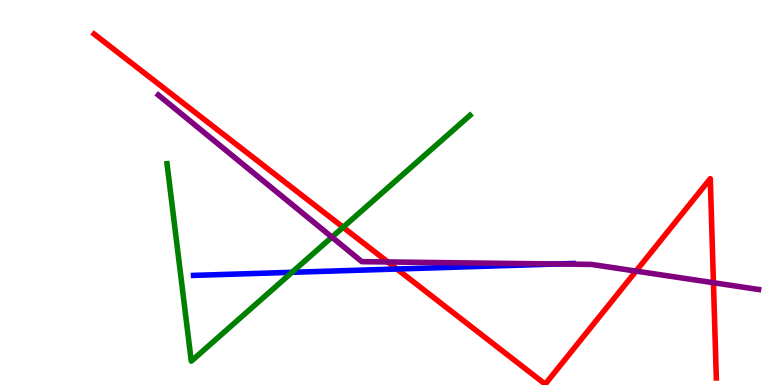[{'lines': ['blue', 'red'], 'intersections': [{'x': 5.12, 'y': 3.01}]}, {'lines': ['green', 'red'], 'intersections': [{'x': 4.43, 'y': 4.1}]}, {'lines': ['purple', 'red'], 'intersections': [{'x': 5.0, 'y': 3.2}, {'x': 8.21, 'y': 2.96}, {'x': 9.21, 'y': 2.66}]}, {'lines': ['blue', 'green'], 'intersections': [{'x': 3.77, 'y': 2.93}]}, {'lines': ['blue', 'purple'], 'intersections': [{'x': 7.19, 'y': 3.14}]}, {'lines': ['green', 'purple'], 'intersections': [{'x': 4.28, 'y': 3.84}]}]